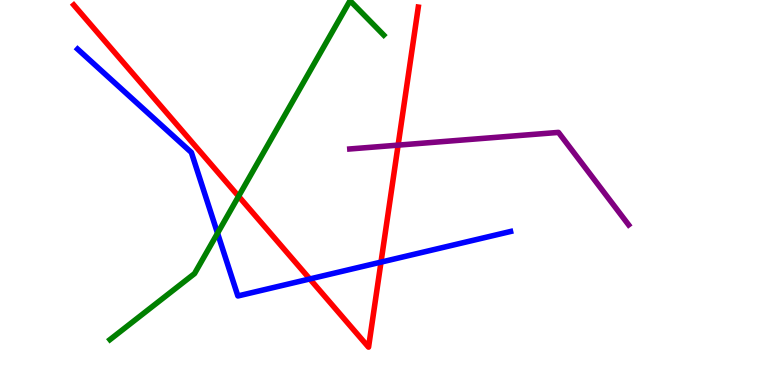[{'lines': ['blue', 'red'], 'intersections': [{'x': 4.0, 'y': 2.75}, {'x': 4.92, 'y': 3.19}]}, {'lines': ['green', 'red'], 'intersections': [{'x': 3.08, 'y': 4.9}]}, {'lines': ['purple', 'red'], 'intersections': [{'x': 5.14, 'y': 6.23}]}, {'lines': ['blue', 'green'], 'intersections': [{'x': 2.81, 'y': 3.94}]}, {'lines': ['blue', 'purple'], 'intersections': []}, {'lines': ['green', 'purple'], 'intersections': []}]